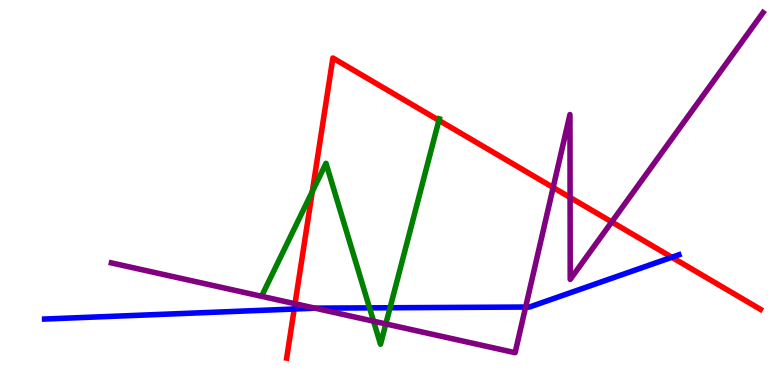[{'lines': ['blue', 'red'], 'intersections': [{'x': 3.8, 'y': 1.97}, {'x': 8.67, 'y': 3.32}]}, {'lines': ['green', 'red'], 'intersections': [{'x': 4.03, 'y': 5.02}, {'x': 5.66, 'y': 6.87}]}, {'lines': ['purple', 'red'], 'intersections': [{'x': 3.81, 'y': 2.11}, {'x': 7.14, 'y': 5.13}, {'x': 7.36, 'y': 4.87}, {'x': 7.89, 'y': 4.24}]}, {'lines': ['blue', 'green'], 'intersections': [{'x': 4.77, 'y': 2.0}, {'x': 5.03, 'y': 2.01}]}, {'lines': ['blue', 'purple'], 'intersections': [{'x': 4.06, 'y': 2.0}, {'x': 6.78, 'y': 2.02}]}, {'lines': ['green', 'purple'], 'intersections': [{'x': 4.82, 'y': 1.66}, {'x': 4.98, 'y': 1.59}]}]